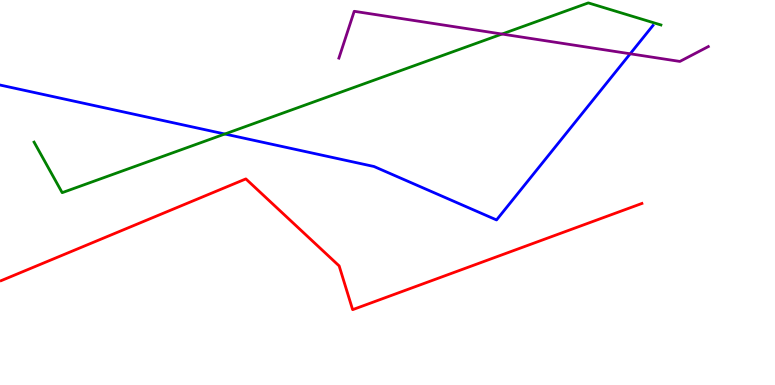[{'lines': ['blue', 'red'], 'intersections': []}, {'lines': ['green', 'red'], 'intersections': []}, {'lines': ['purple', 'red'], 'intersections': []}, {'lines': ['blue', 'green'], 'intersections': [{'x': 2.9, 'y': 6.52}]}, {'lines': ['blue', 'purple'], 'intersections': [{'x': 8.13, 'y': 8.6}]}, {'lines': ['green', 'purple'], 'intersections': [{'x': 6.48, 'y': 9.12}]}]